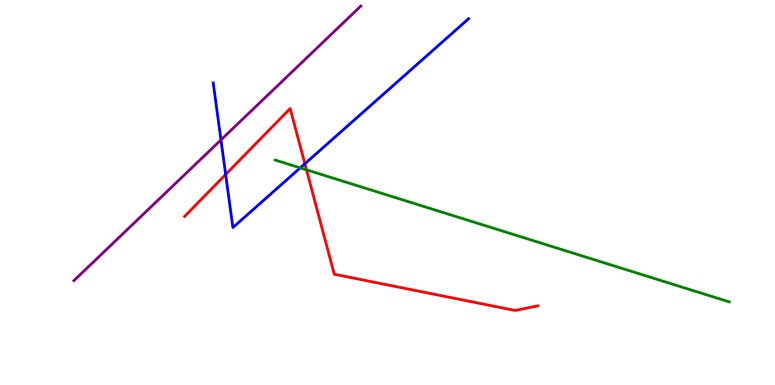[{'lines': ['blue', 'red'], 'intersections': [{'x': 2.91, 'y': 5.47}, {'x': 3.93, 'y': 5.75}]}, {'lines': ['green', 'red'], 'intersections': [{'x': 3.95, 'y': 5.59}]}, {'lines': ['purple', 'red'], 'intersections': []}, {'lines': ['blue', 'green'], 'intersections': [{'x': 3.87, 'y': 5.64}]}, {'lines': ['blue', 'purple'], 'intersections': [{'x': 2.85, 'y': 6.37}]}, {'lines': ['green', 'purple'], 'intersections': []}]